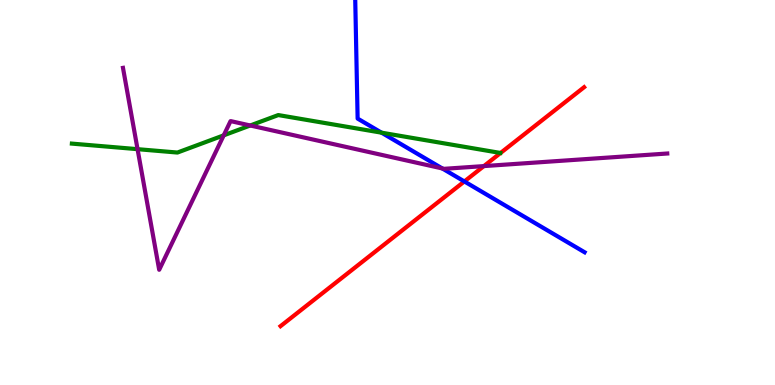[{'lines': ['blue', 'red'], 'intersections': [{'x': 5.99, 'y': 5.29}]}, {'lines': ['green', 'red'], 'intersections': []}, {'lines': ['purple', 'red'], 'intersections': [{'x': 6.24, 'y': 5.69}]}, {'lines': ['blue', 'green'], 'intersections': [{'x': 4.92, 'y': 6.55}]}, {'lines': ['blue', 'purple'], 'intersections': [{'x': 5.71, 'y': 5.62}]}, {'lines': ['green', 'purple'], 'intersections': [{'x': 1.77, 'y': 6.13}, {'x': 2.89, 'y': 6.48}, {'x': 3.23, 'y': 6.74}]}]